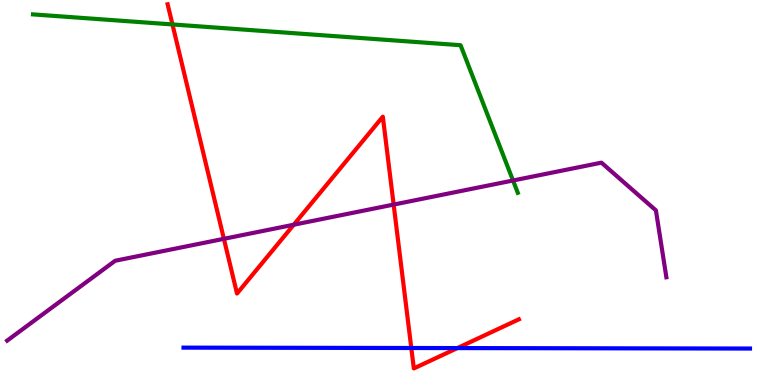[{'lines': ['blue', 'red'], 'intersections': [{'x': 5.31, 'y': 0.961}, {'x': 5.9, 'y': 0.959}]}, {'lines': ['green', 'red'], 'intersections': [{'x': 2.23, 'y': 9.37}]}, {'lines': ['purple', 'red'], 'intersections': [{'x': 2.89, 'y': 3.8}, {'x': 3.79, 'y': 4.16}, {'x': 5.08, 'y': 4.69}]}, {'lines': ['blue', 'green'], 'intersections': []}, {'lines': ['blue', 'purple'], 'intersections': []}, {'lines': ['green', 'purple'], 'intersections': [{'x': 6.62, 'y': 5.31}]}]